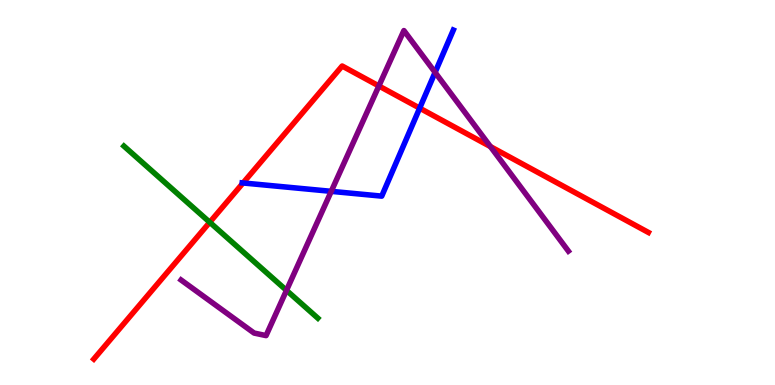[{'lines': ['blue', 'red'], 'intersections': [{'x': 3.14, 'y': 5.25}, {'x': 5.42, 'y': 7.19}]}, {'lines': ['green', 'red'], 'intersections': [{'x': 2.71, 'y': 4.23}]}, {'lines': ['purple', 'red'], 'intersections': [{'x': 4.89, 'y': 7.77}, {'x': 6.33, 'y': 6.19}]}, {'lines': ['blue', 'green'], 'intersections': []}, {'lines': ['blue', 'purple'], 'intersections': [{'x': 4.27, 'y': 5.03}, {'x': 5.61, 'y': 8.12}]}, {'lines': ['green', 'purple'], 'intersections': [{'x': 3.7, 'y': 2.46}]}]